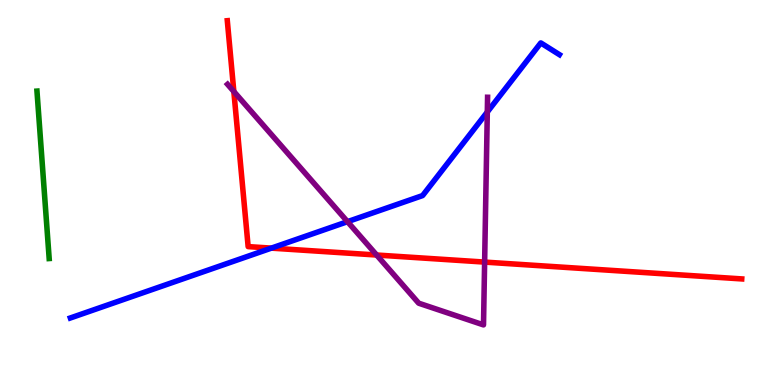[{'lines': ['blue', 'red'], 'intersections': [{'x': 3.5, 'y': 3.56}]}, {'lines': ['green', 'red'], 'intersections': []}, {'lines': ['purple', 'red'], 'intersections': [{'x': 3.02, 'y': 7.62}, {'x': 4.86, 'y': 3.38}, {'x': 6.25, 'y': 3.19}]}, {'lines': ['blue', 'green'], 'intersections': []}, {'lines': ['blue', 'purple'], 'intersections': [{'x': 4.48, 'y': 4.24}, {'x': 6.29, 'y': 7.09}]}, {'lines': ['green', 'purple'], 'intersections': []}]